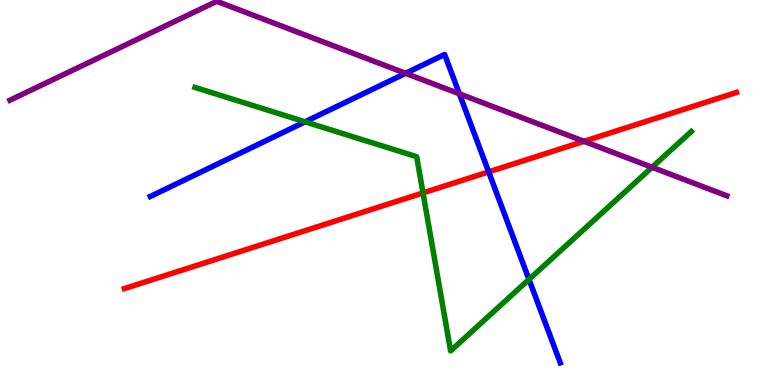[{'lines': ['blue', 'red'], 'intersections': [{'x': 6.31, 'y': 5.54}]}, {'lines': ['green', 'red'], 'intersections': [{'x': 5.46, 'y': 4.99}]}, {'lines': ['purple', 'red'], 'intersections': [{'x': 7.54, 'y': 6.33}]}, {'lines': ['blue', 'green'], 'intersections': [{'x': 3.94, 'y': 6.84}, {'x': 6.83, 'y': 2.74}]}, {'lines': ['blue', 'purple'], 'intersections': [{'x': 5.23, 'y': 8.1}, {'x': 5.93, 'y': 7.56}]}, {'lines': ['green', 'purple'], 'intersections': [{'x': 8.41, 'y': 5.66}]}]